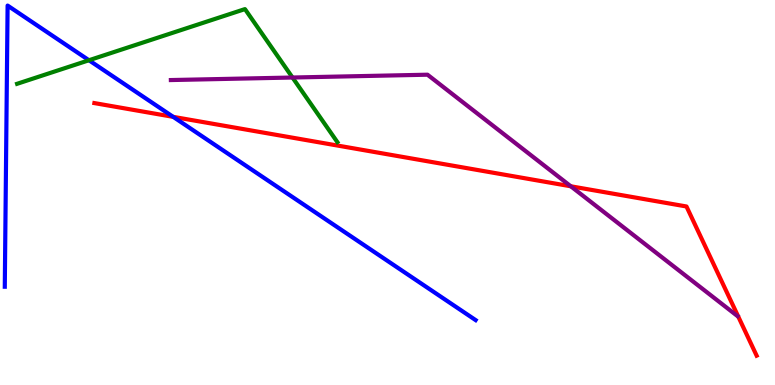[{'lines': ['blue', 'red'], 'intersections': [{'x': 2.23, 'y': 6.96}]}, {'lines': ['green', 'red'], 'intersections': []}, {'lines': ['purple', 'red'], 'intersections': [{'x': 7.37, 'y': 5.16}]}, {'lines': ['blue', 'green'], 'intersections': [{'x': 1.15, 'y': 8.44}]}, {'lines': ['blue', 'purple'], 'intersections': []}, {'lines': ['green', 'purple'], 'intersections': [{'x': 3.77, 'y': 7.99}]}]